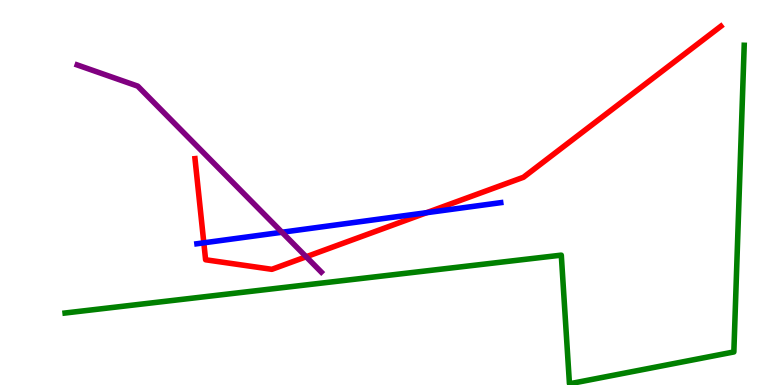[{'lines': ['blue', 'red'], 'intersections': [{'x': 2.63, 'y': 3.69}, {'x': 5.51, 'y': 4.48}]}, {'lines': ['green', 'red'], 'intersections': []}, {'lines': ['purple', 'red'], 'intersections': [{'x': 3.95, 'y': 3.33}]}, {'lines': ['blue', 'green'], 'intersections': []}, {'lines': ['blue', 'purple'], 'intersections': [{'x': 3.64, 'y': 3.97}]}, {'lines': ['green', 'purple'], 'intersections': []}]